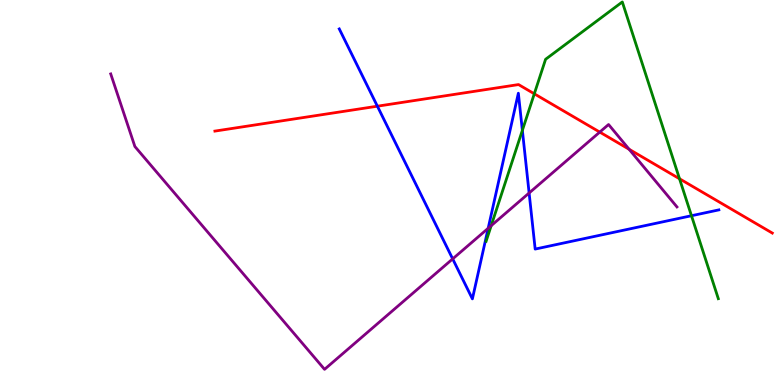[{'lines': ['blue', 'red'], 'intersections': [{'x': 4.87, 'y': 7.24}]}, {'lines': ['green', 'red'], 'intersections': [{'x': 6.89, 'y': 7.56}, {'x': 8.77, 'y': 5.36}]}, {'lines': ['purple', 'red'], 'intersections': [{'x': 7.74, 'y': 6.57}, {'x': 8.12, 'y': 6.12}]}, {'lines': ['blue', 'green'], 'intersections': [{'x': 6.74, 'y': 6.61}, {'x': 8.92, 'y': 4.4}]}, {'lines': ['blue', 'purple'], 'intersections': [{'x': 5.84, 'y': 3.28}, {'x': 6.3, 'y': 4.07}, {'x': 6.83, 'y': 4.99}]}, {'lines': ['green', 'purple'], 'intersections': [{'x': 6.34, 'y': 4.14}]}]